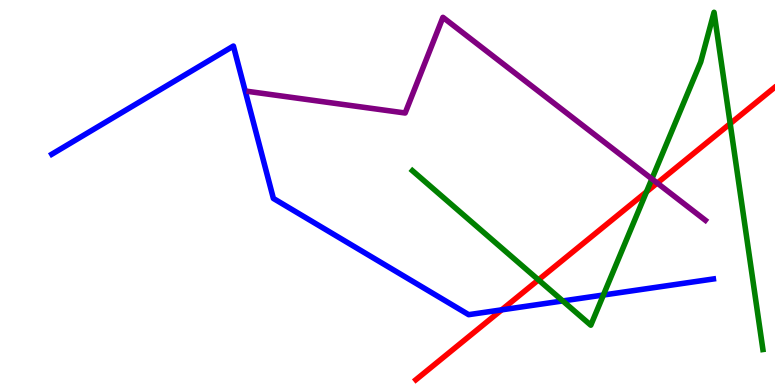[{'lines': ['blue', 'red'], 'intersections': [{'x': 6.47, 'y': 1.95}]}, {'lines': ['green', 'red'], 'intersections': [{'x': 6.95, 'y': 2.73}, {'x': 8.34, 'y': 5.02}, {'x': 9.42, 'y': 6.79}]}, {'lines': ['purple', 'red'], 'intersections': [{'x': 8.48, 'y': 5.25}]}, {'lines': ['blue', 'green'], 'intersections': [{'x': 7.26, 'y': 2.18}, {'x': 7.79, 'y': 2.34}]}, {'lines': ['blue', 'purple'], 'intersections': []}, {'lines': ['green', 'purple'], 'intersections': [{'x': 8.41, 'y': 5.35}]}]